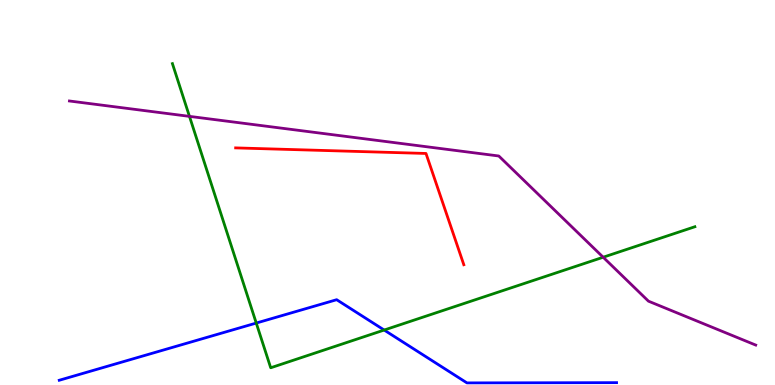[{'lines': ['blue', 'red'], 'intersections': []}, {'lines': ['green', 'red'], 'intersections': []}, {'lines': ['purple', 'red'], 'intersections': []}, {'lines': ['blue', 'green'], 'intersections': [{'x': 3.31, 'y': 1.61}, {'x': 4.96, 'y': 1.43}]}, {'lines': ['blue', 'purple'], 'intersections': []}, {'lines': ['green', 'purple'], 'intersections': [{'x': 2.44, 'y': 6.98}, {'x': 7.78, 'y': 3.32}]}]